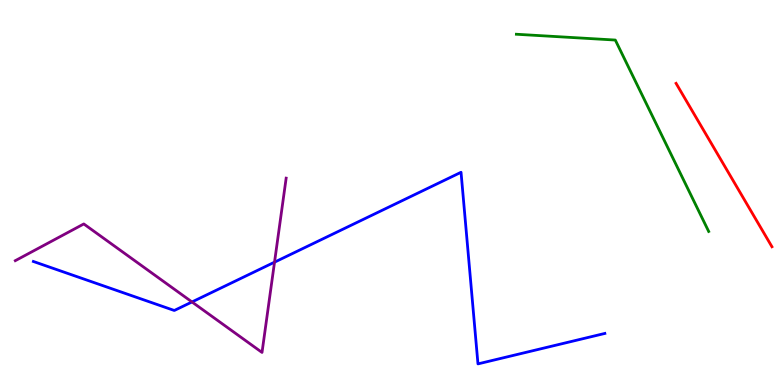[{'lines': ['blue', 'red'], 'intersections': []}, {'lines': ['green', 'red'], 'intersections': []}, {'lines': ['purple', 'red'], 'intersections': []}, {'lines': ['blue', 'green'], 'intersections': []}, {'lines': ['blue', 'purple'], 'intersections': [{'x': 2.48, 'y': 2.16}, {'x': 3.54, 'y': 3.19}]}, {'lines': ['green', 'purple'], 'intersections': []}]